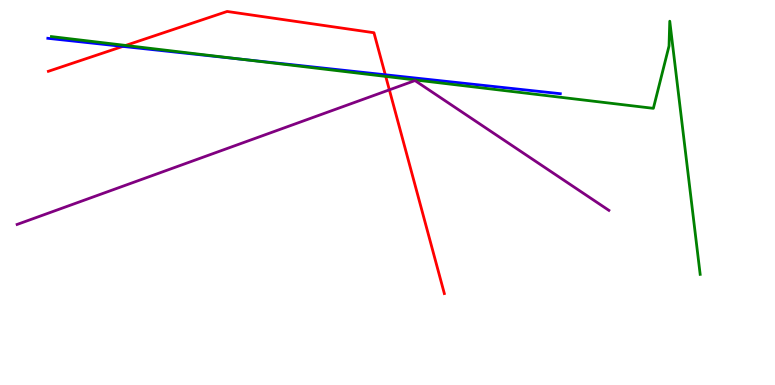[{'lines': ['blue', 'red'], 'intersections': [{'x': 1.58, 'y': 8.79}, {'x': 4.97, 'y': 8.06}]}, {'lines': ['green', 'red'], 'intersections': [{'x': 1.62, 'y': 8.82}, {'x': 4.98, 'y': 8.01}]}, {'lines': ['purple', 'red'], 'intersections': [{'x': 5.02, 'y': 7.67}]}, {'lines': ['blue', 'green'], 'intersections': [{'x': 3.11, 'y': 8.46}]}, {'lines': ['blue', 'purple'], 'intersections': []}, {'lines': ['green', 'purple'], 'intersections': []}]